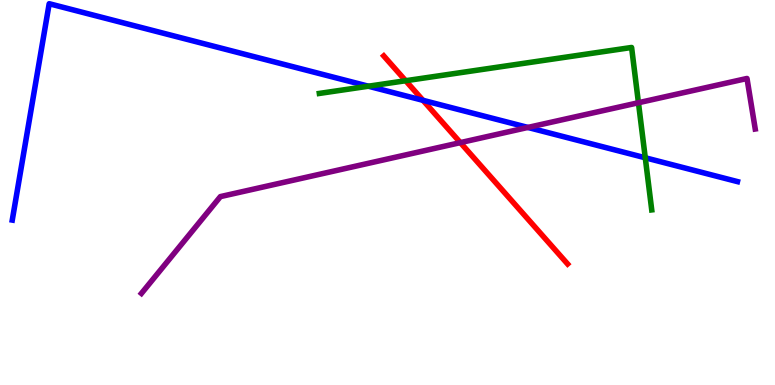[{'lines': ['blue', 'red'], 'intersections': [{'x': 5.46, 'y': 7.39}]}, {'lines': ['green', 'red'], 'intersections': [{'x': 5.23, 'y': 7.9}]}, {'lines': ['purple', 'red'], 'intersections': [{'x': 5.94, 'y': 6.3}]}, {'lines': ['blue', 'green'], 'intersections': [{'x': 4.75, 'y': 7.76}, {'x': 8.33, 'y': 5.9}]}, {'lines': ['blue', 'purple'], 'intersections': [{'x': 6.81, 'y': 6.69}]}, {'lines': ['green', 'purple'], 'intersections': [{'x': 8.24, 'y': 7.33}]}]